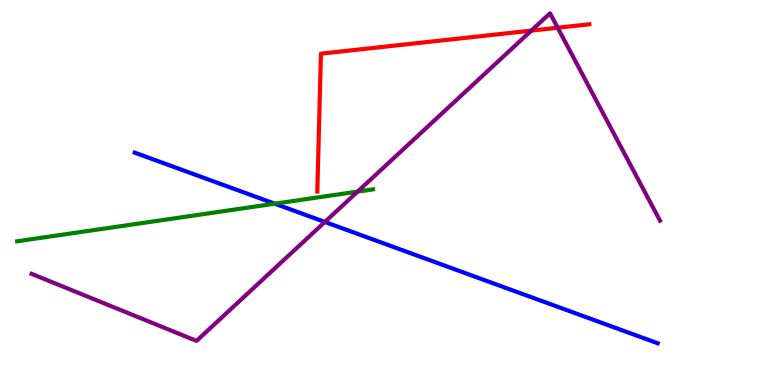[{'lines': ['blue', 'red'], 'intersections': []}, {'lines': ['green', 'red'], 'intersections': []}, {'lines': ['purple', 'red'], 'intersections': [{'x': 6.86, 'y': 9.2}, {'x': 7.2, 'y': 9.28}]}, {'lines': ['blue', 'green'], 'intersections': [{'x': 3.55, 'y': 4.71}]}, {'lines': ['blue', 'purple'], 'intersections': [{'x': 4.19, 'y': 4.23}]}, {'lines': ['green', 'purple'], 'intersections': [{'x': 4.61, 'y': 5.02}]}]